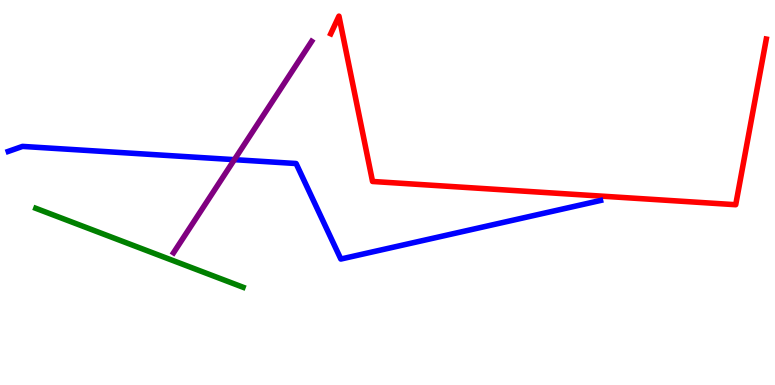[{'lines': ['blue', 'red'], 'intersections': []}, {'lines': ['green', 'red'], 'intersections': []}, {'lines': ['purple', 'red'], 'intersections': []}, {'lines': ['blue', 'green'], 'intersections': []}, {'lines': ['blue', 'purple'], 'intersections': [{'x': 3.02, 'y': 5.85}]}, {'lines': ['green', 'purple'], 'intersections': []}]